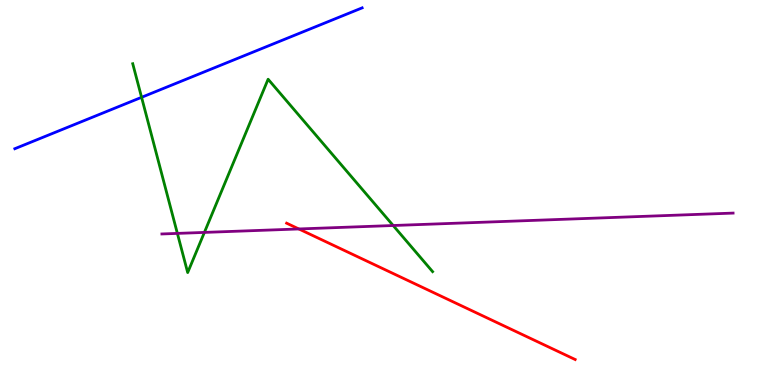[{'lines': ['blue', 'red'], 'intersections': []}, {'lines': ['green', 'red'], 'intersections': []}, {'lines': ['purple', 'red'], 'intersections': [{'x': 3.86, 'y': 4.05}]}, {'lines': ['blue', 'green'], 'intersections': [{'x': 1.83, 'y': 7.47}]}, {'lines': ['blue', 'purple'], 'intersections': []}, {'lines': ['green', 'purple'], 'intersections': [{'x': 2.29, 'y': 3.94}, {'x': 2.64, 'y': 3.96}, {'x': 5.07, 'y': 4.14}]}]